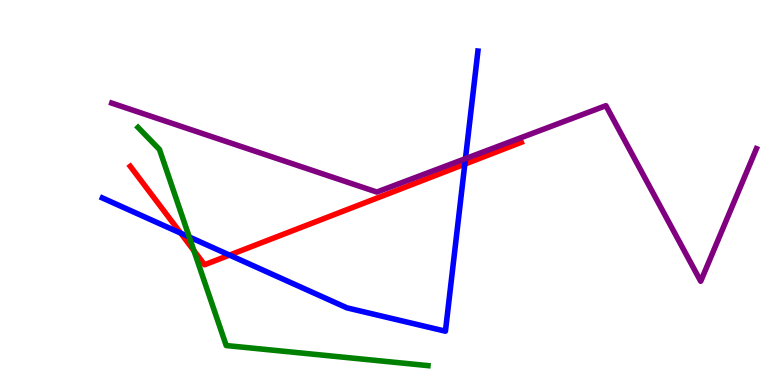[{'lines': ['blue', 'red'], 'intersections': [{'x': 2.33, 'y': 3.94}, {'x': 2.96, 'y': 3.37}, {'x': 6.0, 'y': 5.74}]}, {'lines': ['green', 'red'], 'intersections': [{'x': 2.5, 'y': 3.49}]}, {'lines': ['purple', 'red'], 'intersections': []}, {'lines': ['blue', 'green'], 'intersections': [{'x': 2.44, 'y': 3.84}]}, {'lines': ['blue', 'purple'], 'intersections': [{'x': 6.01, 'y': 5.88}]}, {'lines': ['green', 'purple'], 'intersections': []}]